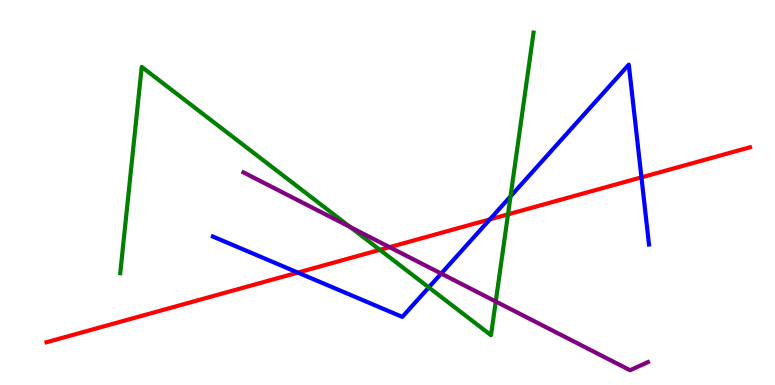[{'lines': ['blue', 'red'], 'intersections': [{'x': 3.84, 'y': 2.92}, {'x': 6.32, 'y': 4.3}, {'x': 8.28, 'y': 5.39}]}, {'lines': ['green', 'red'], 'intersections': [{'x': 4.9, 'y': 3.51}, {'x': 6.55, 'y': 4.43}]}, {'lines': ['purple', 'red'], 'intersections': [{'x': 5.03, 'y': 3.58}]}, {'lines': ['blue', 'green'], 'intersections': [{'x': 5.53, 'y': 2.53}, {'x': 6.59, 'y': 4.9}]}, {'lines': ['blue', 'purple'], 'intersections': [{'x': 5.69, 'y': 2.89}]}, {'lines': ['green', 'purple'], 'intersections': [{'x': 4.52, 'y': 4.1}, {'x': 6.4, 'y': 2.17}]}]